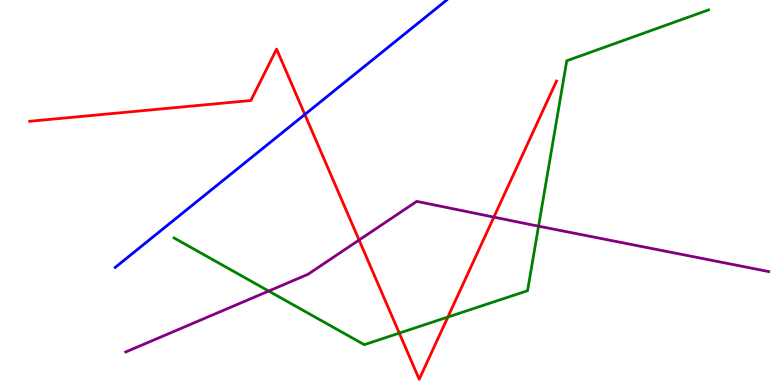[{'lines': ['blue', 'red'], 'intersections': [{'x': 3.93, 'y': 7.03}]}, {'lines': ['green', 'red'], 'intersections': [{'x': 5.15, 'y': 1.35}, {'x': 5.78, 'y': 1.76}]}, {'lines': ['purple', 'red'], 'intersections': [{'x': 4.63, 'y': 3.77}, {'x': 6.37, 'y': 4.36}]}, {'lines': ['blue', 'green'], 'intersections': []}, {'lines': ['blue', 'purple'], 'intersections': []}, {'lines': ['green', 'purple'], 'intersections': [{'x': 3.47, 'y': 2.44}, {'x': 6.95, 'y': 4.13}]}]